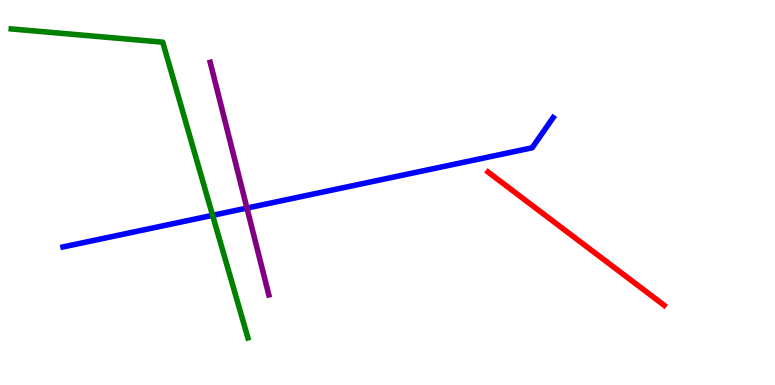[{'lines': ['blue', 'red'], 'intersections': []}, {'lines': ['green', 'red'], 'intersections': []}, {'lines': ['purple', 'red'], 'intersections': []}, {'lines': ['blue', 'green'], 'intersections': [{'x': 2.74, 'y': 4.41}]}, {'lines': ['blue', 'purple'], 'intersections': [{'x': 3.19, 'y': 4.6}]}, {'lines': ['green', 'purple'], 'intersections': []}]